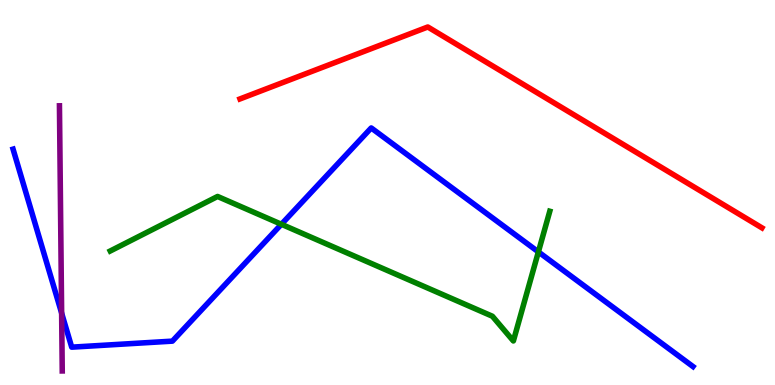[{'lines': ['blue', 'red'], 'intersections': []}, {'lines': ['green', 'red'], 'intersections': []}, {'lines': ['purple', 'red'], 'intersections': []}, {'lines': ['blue', 'green'], 'intersections': [{'x': 3.63, 'y': 4.17}, {'x': 6.95, 'y': 3.46}]}, {'lines': ['blue', 'purple'], 'intersections': [{'x': 0.795, 'y': 1.87}]}, {'lines': ['green', 'purple'], 'intersections': []}]